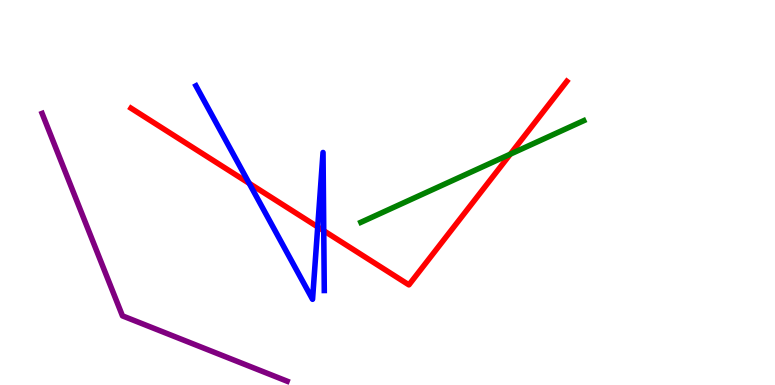[{'lines': ['blue', 'red'], 'intersections': [{'x': 3.22, 'y': 5.24}, {'x': 4.1, 'y': 4.11}, {'x': 4.18, 'y': 4.01}]}, {'lines': ['green', 'red'], 'intersections': [{'x': 6.58, 'y': 6.0}]}, {'lines': ['purple', 'red'], 'intersections': []}, {'lines': ['blue', 'green'], 'intersections': []}, {'lines': ['blue', 'purple'], 'intersections': []}, {'lines': ['green', 'purple'], 'intersections': []}]